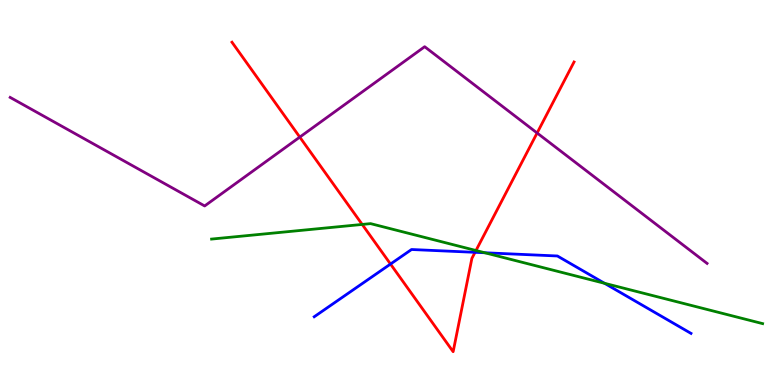[{'lines': ['blue', 'red'], 'intersections': [{'x': 5.04, 'y': 3.14}, {'x': 6.13, 'y': 3.45}]}, {'lines': ['green', 'red'], 'intersections': [{'x': 4.67, 'y': 4.17}, {'x': 6.14, 'y': 3.49}]}, {'lines': ['purple', 'red'], 'intersections': [{'x': 3.87, 'y': 6.44}, {'x': 6.93, 'y': 6.55}]}, {'lines': ['blue', 'green'], 'intersections': [{'x': 6.26, 'y': 3.43}, {'x': 7.8, 'y': 2.64}]}, {'lines': ['blue', 'purple'], 'intersections': []}, {'lines': ['green', 'purple'], 'intersections': []}]